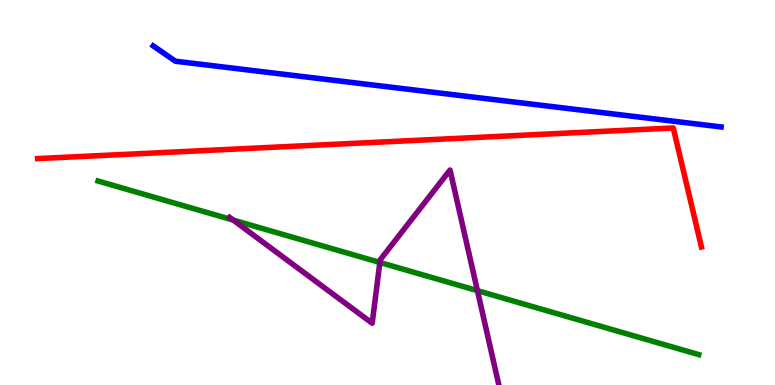[{'lines': ['blue', 'red'], 'intersections': []}, {'lines': ['green', 'red'], 'intersections': []}, {'lines': ['purple', 'red'], 'intersections': []}, {'lines': ['blue', 'green'], 'intersections': []}, {'lines': ['blue', 'purple'], 'intersections': []}, {'lines': ['green', 'purple'], 'intersections': [{'x': 3.01, 'y': 4.28}, {'x': 4.9, 'y': 3.18}, {'x': 6.16, 'y': 2.45}]}]